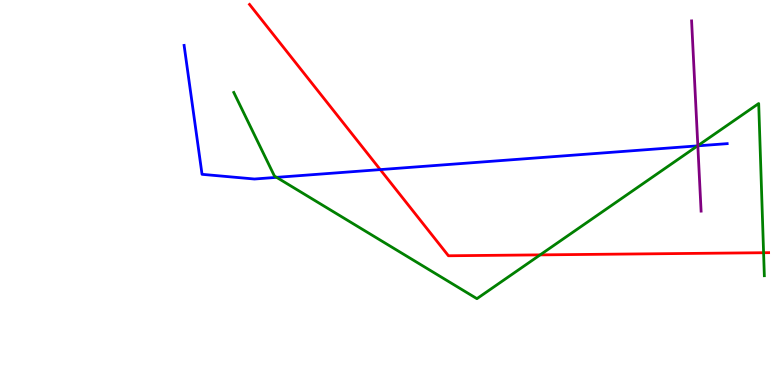[{'lines': ['blue', 'red'], 'intersections': [{'x': 4.91, 'y': 5.59}]}, {'lines': ['green', 'red'], 'intersections': [{'x': 6.97, 'y': 3.38}, {'x': 9.85, 'y': 3.44}]}, {'lines': ['purple', 'red'], 'intersections': []}, {'lines': ['blue', 'green'], 'intersections': [{'x': 3.57, 'y': 5.39}, {'x': 9.0, 'y': 6.21}]}, {'lines': ['blue', 'purple'], 'intersections': [{'x': 9.0, 'y': 6.21}]}, {'lines': ['green', 'purple'], 'intersections': [{'x': 9.0, 'y': 6.22}]}]